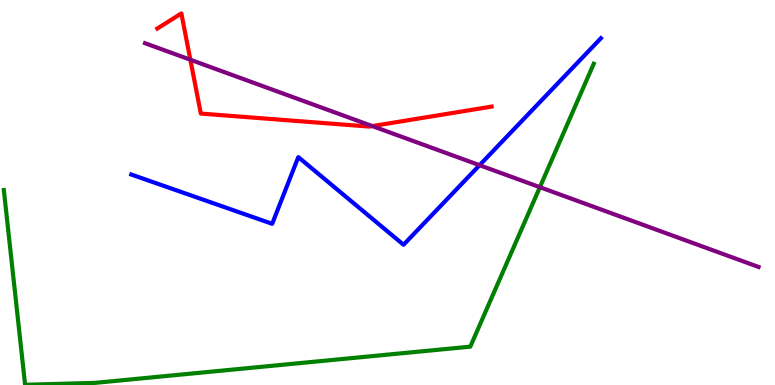[{'lines': ['blue', 'red'], 'intersections': []}, {'lines': ['green', 'red'], 'intersections': []}, {'lines': ['purple', 'red'], 'intersections': [{'x': 2.46, 'y': 8.45}, {'x': 4.8, 'y': 6.72}]}, {'lines': ['blue', 'green'], 'intersections': []}, {'lines': ['blue', 'purple'], 'intersections': [{'x': 6.19, 'y': 5.71}]}, {'lines': ['green', 'purple'], 'intersections': [{'x': 6.97, 'y': 5.14}]}]